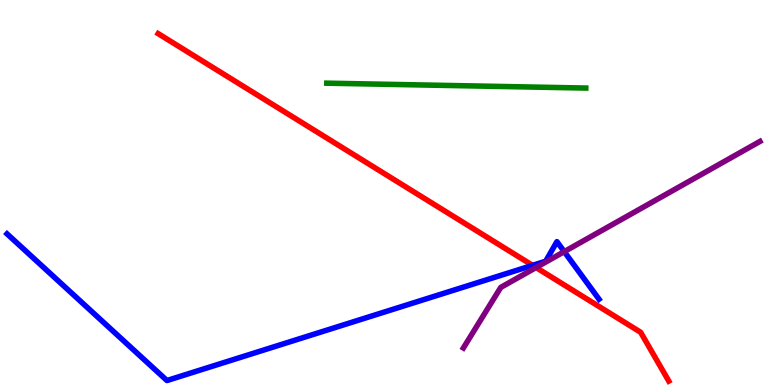[{'lines': ['blue', 'red'], 'intersections': [{'x': 6.87, 'y': 3.11}]}, {'lines': ['green', 'red'], 'intersections': []}, {'lines': ['purple', 'red'], 'intersections': [{'x': 6.92, 'y': 3.05}]}, {'lines': ['blue', 'green'], 'intersections': []}, {'lines': ['blue', 'purple'], 'intersections': [{'x': 7.28, 'y': 3.46}]}, {'lines': ['green', 'purple'], 'intersections': []}]